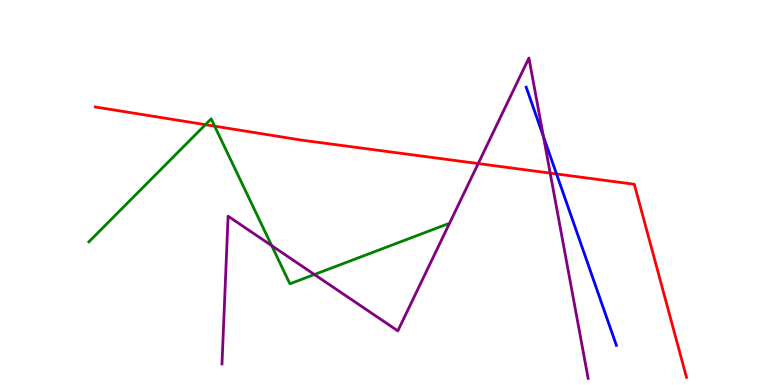[{'lines': ['blue', 'red'], 'intersections': [{'x': 7.18, 'y': 5.48}]}, {'lines': ['green', 'red'], 'intersections': [{'x': 2.65, 'y': 6.76}, {'x': 2.77, 'y': 6.72}]}, {'lines': ['purple', 'red'], 'intersections': [{'x': 6.17, 'y': 5.75}, {'x': 7.1, 'y': 5.5}]}, {'lines': ['blue', 'green'], 'intersections': []}, {'lines': ['blue', 'purple'], 'intersections': [{'x': 7.01, 'y': 6.45}]}, {'lines': ['green', 'purple'], 'intersections': [{'x': 3.51, 'y': 3.62}, {'x': 4.06, 'y': 2.87}]}]